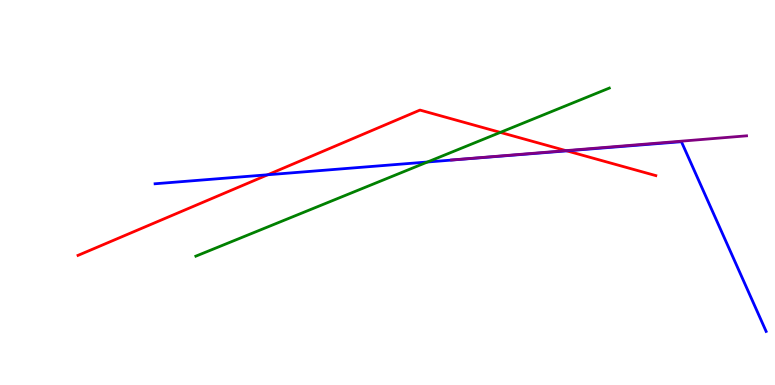[{'lines': ['blue', 'red'], 'intersections': [{'x': 3.45, 'y': 5.46}, {'x': 7.31, 'y': 6.08}]}, {'lines': ['green', 'red'], 'intersections': [{'x': 6.46, 'y': 6.56}]}, {'lines': ['purple', 'red'], 'intersections': [{'x': 7.3, 'y': 6.09}]}, {'lines': ['blue', 'green'], 'intersections': [{'x': 5.52, 'y': 5.79}]}, {'lines': ['blue', 'purple'], 'intersections': []}, {'lines': ['green', 'purple'], 'intersections': []}]